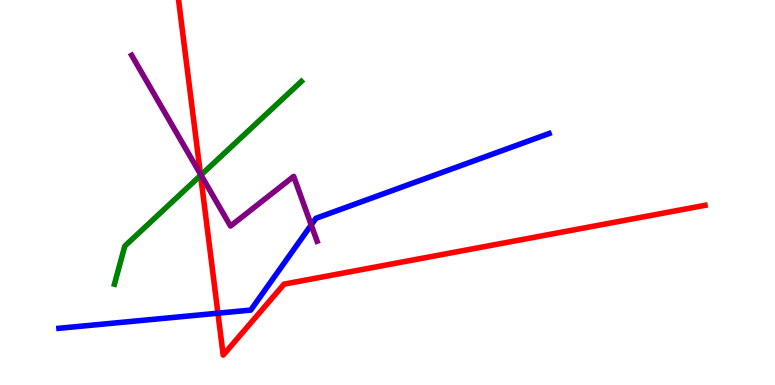[{'lines': ['blue', 'red'], 'intersections': [{'x': 2.81, 'y': 1.86}]}, {'lines': ['green', 'red'], 'intersections': [{'x': 2.59, 'y': 5.44}]}, {'lines': ['purple', 'red'], 'intersections': [{'x': 2.59, 'y': 5.48}]}, {'lines': ['blue', 'green'], 'intersections': []}, {'lines': ['blue', 'purple'], 'intersections': [{'x': 4.02, 'y': 4.16}]}, {'lines': ['green', 'purple'], 'intersections': [{'x': 2.59, 'y': 5.45}]}]